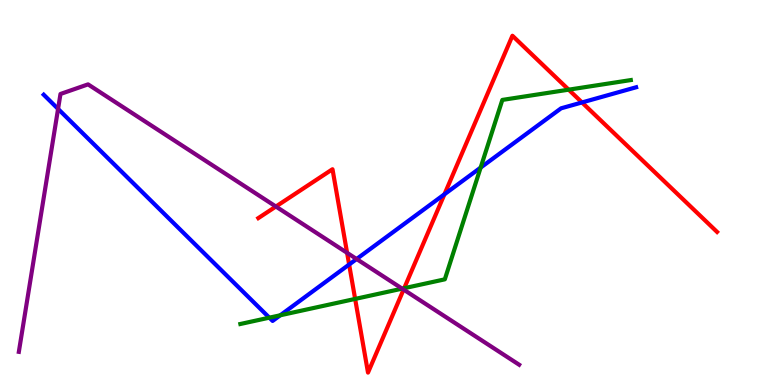[{'lines': ['blue', 'red'], 'intersections': [{'x': 4.5, 'y': 3.13}, {'x': 5.73, 'y': 4.95}, {'x': 7.51, 'y': 7.34}]}, {'lines': ['green', 'red'], 'intersections': [{'x': 4.58, 'y': 2.24}, {'x': 5.22, 'y': 2.51}, {'x': 7.34, 'y': 7.67}]}, {'lines': ['purple', 'red'], 'intersections': [{'x': 3.56, 'y': 4.64}, {'x': 4.48, 'y': 3.43}, {'x': 5.21, 'y': 2.48}]}, {'lines': ['blue', 'green'], 'intersections': [{'x': 3.48, 'y': 1.75}, {'x': 3.62, 'y': 1.81}, {'x': 6.2, 'y': 5.65}]}, {'lines': ['blue', 'purple'], 'intersections': [{'x': 0.749, 'y': 7.17}, {'x': 4.6, 'y': 3.27}]}, {'lines': ['green', 'purple'], 'intersections': [{'x': 5.19, 'y': 2.5}]}]